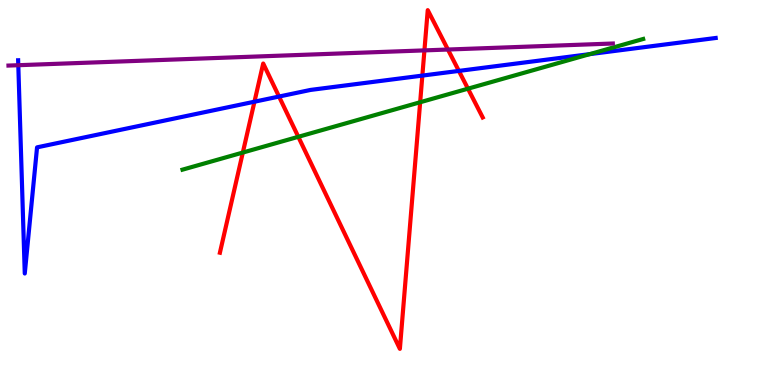[{'lines': ['blue', 'red'], 'intersections': [{'x': 3.28, 'y': 7.36}, {'x': 3.6, 'y': 7.49}, {'x': 5.45, 'y': 8.04}, {'x': 5.92, 'y': 8.16}]}, {'lines': ['green', 'red'], 'intersections': [{'x': 3.13, 'y': 6.04}, {'x': 3.85, 'y': 6.45}, {'x': 5.42, 'y': 7.34}, {'x': 6.04, 'y': 7.7}]}, {'lines': ['purple', 'red'], 'intersections': [{'x': 5.48, 'y': 8.69}, {'x': 5.78, 'y': 8.71}]}, {'lines': ['blue', 'green'], 'intersections': [{'x': 7.61, 'y': 8.59}]}, {'lines': ['blue', 'purple'], 'intersections': [{'x': 0.236, 'y': 8.31}]}, {'lines': ['green', 'purple'], 'intersections': []}]